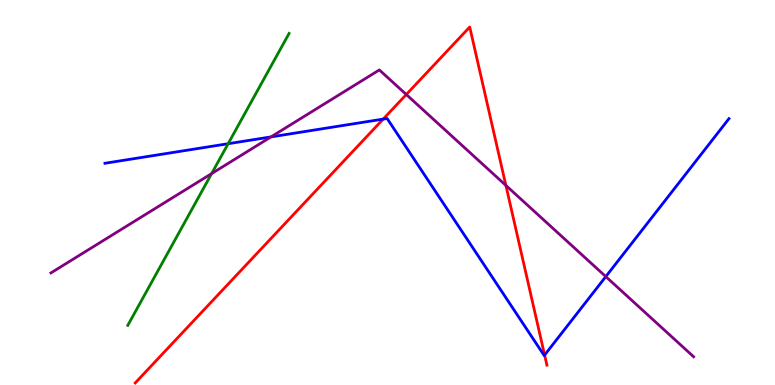[{'lines': ['blue', 'red'], 'intersections': [{'x': 4.94, 'y': 6.91}, {'x': 7.03, 'y': 0.778}]}, {'lines': ['green', 'red'], 'intersections': []}, {'lines': ['purple', 'red'], 'intersections': [{'x': 5.24, 'y': 7.55}, {'x': 6.53, 'y': 5.18}]}, {'lines': ['blue', 'green'], 'intersections': [{'x': 2.94, 'y': 6.27}]}, {'lines': ['blue', 'purple'], 'intersections': [{'x': 3.5, 'y': 6.44}, {'x': 7.82, 'y': 2.82}]}, {'lines': ['green', 'purple'], 'intersections': [{'x': 2.73, 'y': 5.49}]}]